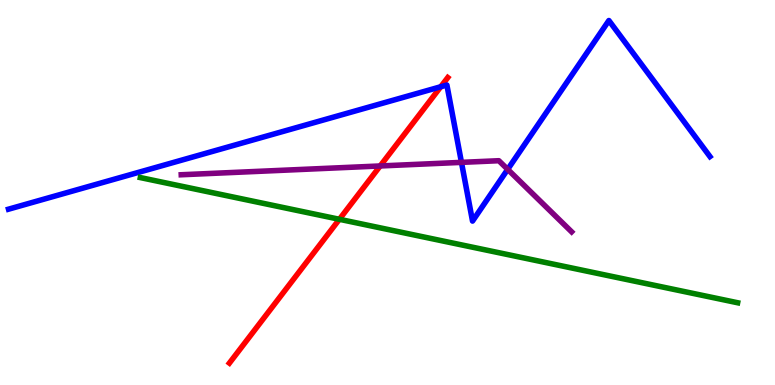[{'lines': ['blue', 'red'], 'intersections': [{'x': 5.69, 'y': 7.75}]}, {'lines': ['green', 'red'], 'intersections': [{'x': 4.38, 'y': 4.3}]}, {'lines': ['purple', 'red'], 'intersections': [{'x': 4.91, 'y': 5.69}]}, {'lines': ['blue', 'green'], 'intersections': []}, {'lines': ['blue', 'purple'], 'intersections': [{'x': 5.95, 'y': 5.78}, {'x': 6.55, 'y': 5.6}]}, {'lines': ['green', 'purple'], 'intersections': []}]